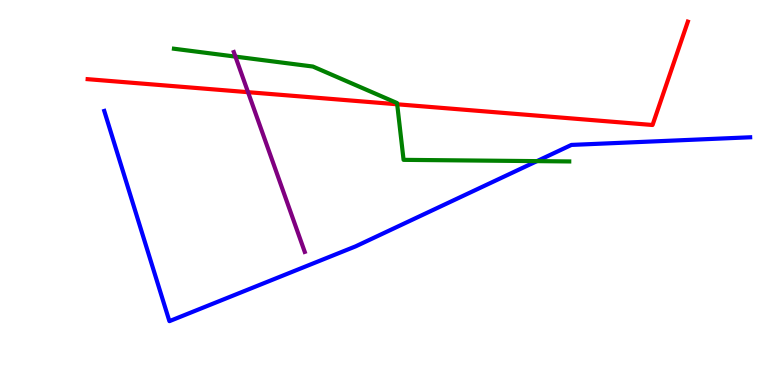[{'lines': ['blue', 'red'], 'intersections': []}, {'lines': ['green', 'red'], 'intersections': [{'x': 5.12, 'y': 7.29}]}, {'lines': ['purple', 'red'], 'intersections': [{'x': 3.2, 'y': 7.61}]}, {'lines': ['blue', 'green'], 'intersections': [{'x': 6.93, 'y': 5.81}]}, {'lines': ['blue', 'purple'], 'intersections': []}, {'lines': ['green', 'purple'], 'intersections': [{'x': 3.04, 'y': 8.53}]}]